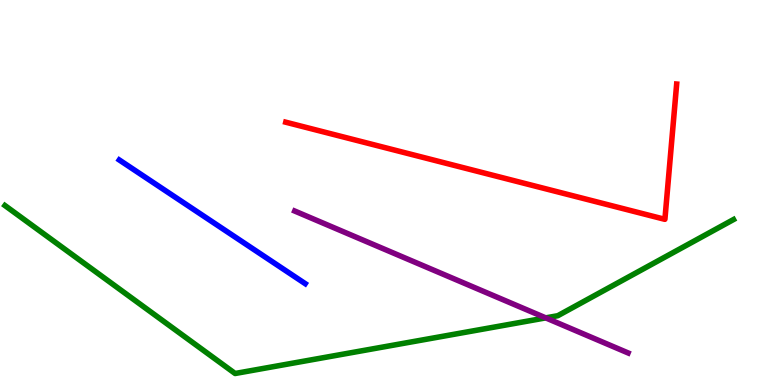[{'lines': ['blue', 'red'], 'intersections': []}, {'lines': ['green', 'red'], 'intersections': []}, {'lines': ['purple', 'red'], 'intersections': []}, {'lines': ['blue', 'green'], 'intersections': []}, {'lines': ['blue', 'purple'], 'intersections': []}, {'lines': ['green', 'purple'], 'intersections': [{'x': 7.04, 'y': 1.74}]}]